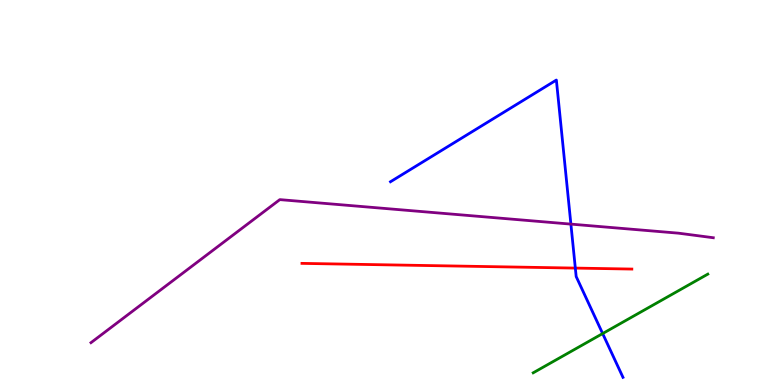[{'lines': ['blue', 'red'], 'intersections': [{'x': 7.42, 'y': 3.04}]}, {'lines': ['green', 'red'], 'intersections': []}, {'lines': ['purple', 'red'], 'intersections': []}, {'lines': ['blue', 'green'], 'intersections': [{'x': 7.78, 'y': 1.34}]}, {'lines': ['blue', 'purple'], 'intersections': [{'x': 7.37, 'y': 4.18}]}, {'lines': ['green', 'purple'], 'intersections': []}]